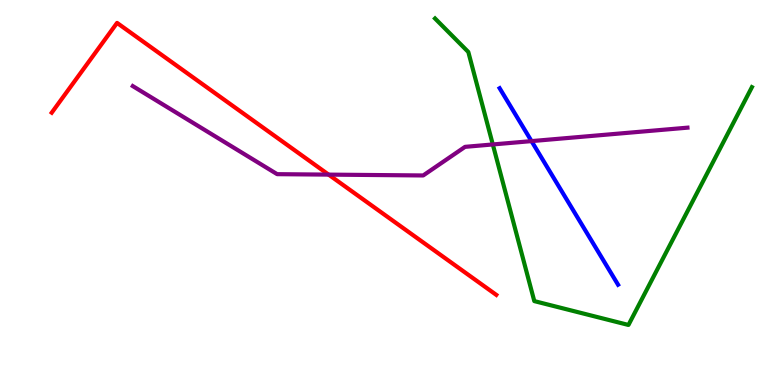[{'lines': ['blue', 'red'], 'intersections': []}, {'lines': ['green', 'red'], 'intersections': []}, {'lines': ['purple', 'red'], 'intersections': [{'x': 4.24, 'y': 5.46}]}, {'lines': ['blue', 'green'], 'intersections': []}, {'lines': ['blue', 'purple'], 'intersections': [{'x': 6.86, 'y': 6.33}]}, {'lines': ['green', 'purple'], 'intersections': [{'x': 6.36, 'y': 6.25}]}]